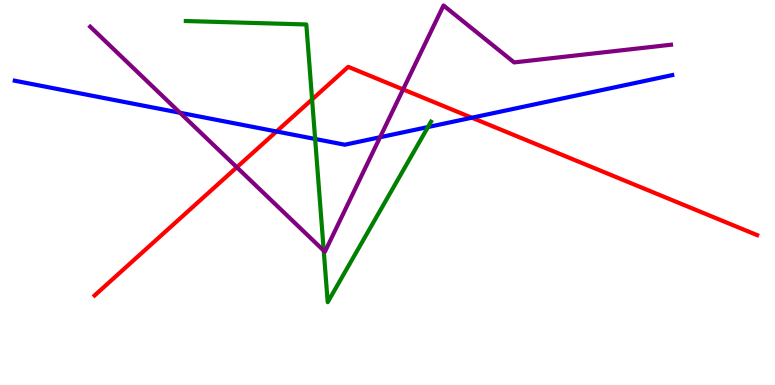[{'lines': ['blue', 'red'], 'intersections': [{'x': 3.57, 'y': 6.58}, {'x': 6.09, 'y': 6.94}]}, {'lines': ['green', 'red'], 'intersections': [{'x': 4.03, 'y': 7.42}]}, {'lines': ['purple', 'red'], 'intersections': [{'x': 3.06, 'y': 5.66}, {'x': 5.2, 'y': 7.68}]}, {'lines': ['blue', 'green'], 'intersections': [{'x': 4.07, 'y': 6.39}, {'x': 5.52, 'y': 6.7}]}, {'lines': ['blue', 'purple'], 'intersections': [{'x': 2.32, 'y': 7.07}, {'x': 4.9, 'y': 6.44}]}, {'lines': ['green', 'purple'], 'intersections': [{'x': 4.18, 'y': 3.49}]}]